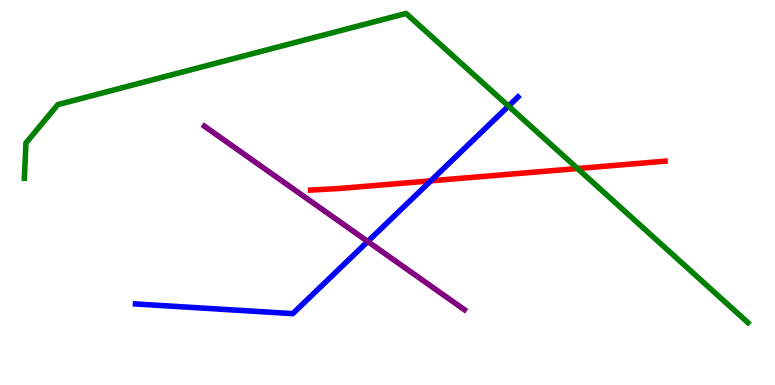[{'lines': ['blue', 'red'], 'intersections': [{'x': 5.56, 'y': 5.3}]}, {'lines': ['green', 'red'], 'intersections': [{'x': 7.45, 'y': 5.62}]}, {'lines': ['purple', 'red'], 'intersections': []}, {'lines': ['blue', 'green'], 'intersections': [{'x': 6.56, 'y': 7.24}]}, {'lines': ['blue', 'purple'], 'intersections': [{'x': 4.75, 'y': 3.73}]}, {'lines': ['green', 'purple'], 'intersections': []}]